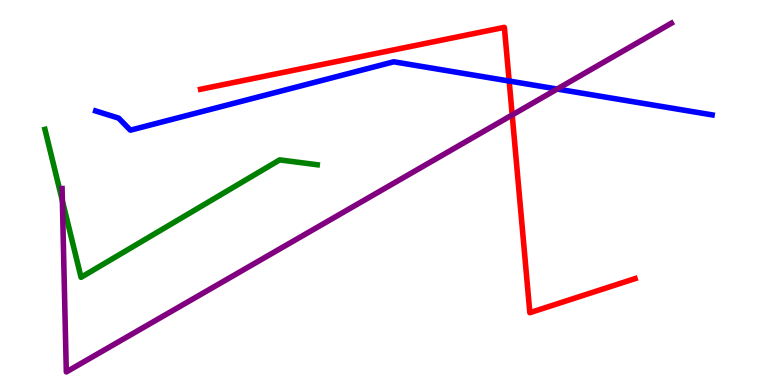[{'lines': ['blue', 'red'], 'intersections': [{'x': 6.57, 'y': 7.9}]}, {'lines': ['green', 'red'], 'intersections': []}, {'lines': ['purple', 'red'], 'intersections': [{'x': 6.61, 'y': 7.01}]}, {'lines': ['blue', 'green'], 'intersections': []}, {'lines': ['blue', 'purple'], 'intersections': [{'x': 7.19, 'y': 7.69}]}, {'lines': ['green', 'purple'], 'intersections': [{'x': 0.805, 'y': 4.79}]}]